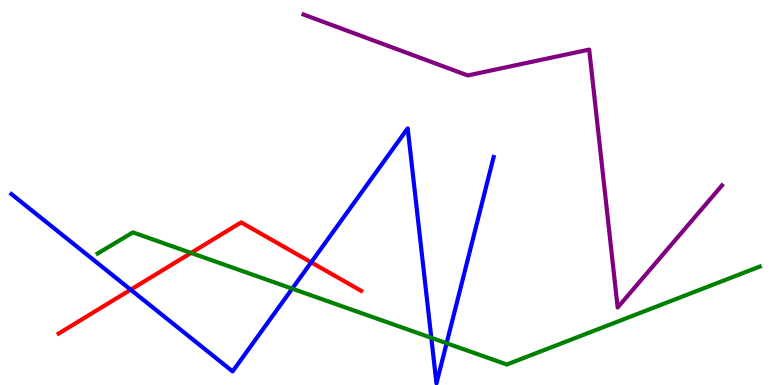[{'lines': ['blue', 'red'], 'intersections': [{'x': 1.69, 'y': 2.48}, {'x': 4.02, 'y': 3.19}]}, {'lines': ['green', 'red'], 'intersections': [{'x': 2.47, 'y': 3.43}]}, {'lines': ['purple', 'red'], 'intersections': []}, {'lines': ['blue', 'green'], 'intersections': [{'x': 3.77, 'y': 2.5}, {'x': 5.57, 'y': 1.23}, {'x': 5.76, 'y': 1.09}]}, {'lines': ['blue', 'purple'], 'intersections': []}, {'lines': ['green', 'purple'], 'intersections': []}]